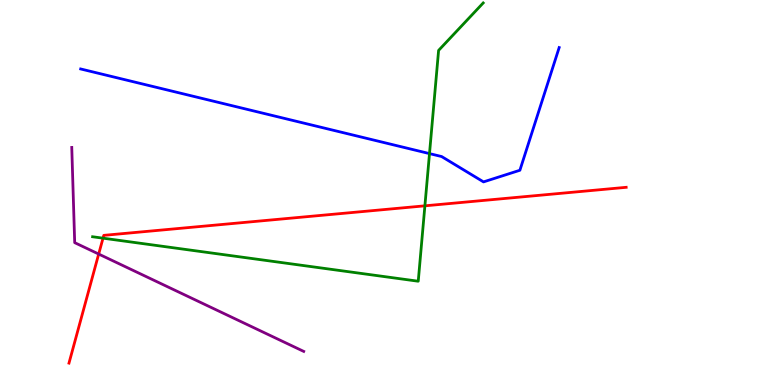[{'lines': ['blue', 'red'], 'intersections': []}, {'lines': ['green', 'red'], 'intersections': [{'x': 1.33, 'y': 3.81}, {'x': 5.48, 'y': 4.65}]}, {'lines': ['purple', 'red'], 'intersections': [{'x': 1.27, 'y': 3.4}]}, {'lines': ['blue', 'green'], 'intersections': [{'x': 5.54, 'y': 6.01}]}, {'lines': ['blue', 'purple'], 'intersections': []}, {'lines': ['green', 'purple'], 'intersections': []}]